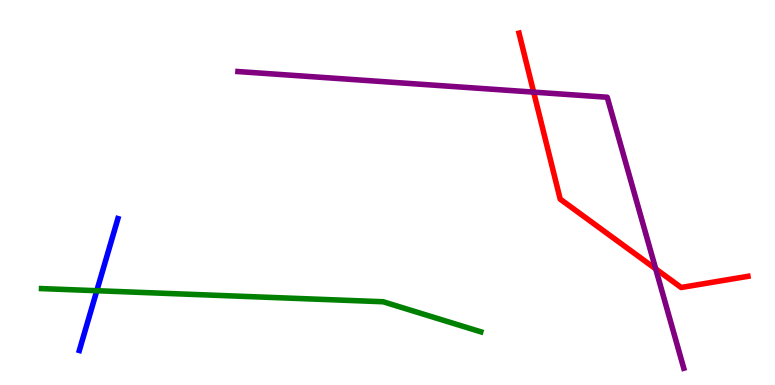[{'lines': ['blue', 'red'], 'intersections': []}, {'lines': ['green', 'red'], 'intersections': []}, {'lines': ['purple', 'red'], 'intersections': [{'x': 6.89, 'y': 7.61}, {'x': 8.46, 'y': 3.02}]}, {'lines': ['blue', 'green'], 'intersections': [{'x': 1.25, 'y': 2.45}]}, {'lines': ['blue', 'purple'], 'intersections': []}, {'lines': ['green', 'purple'], 'intersections': []}]